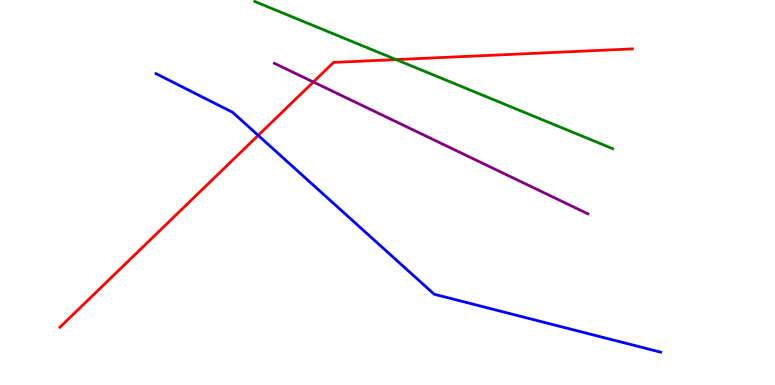[{'lines': ['blue', 'red'], 'intersections': [{'x': 3.33, 'y': 6.48}]}, {'lines': ['green', 'red'], 'intersections': [{'x': 5.11, 'y': 8.45}]}, {'lines': ['purple', 'red'], 'intersections': [{'x': 4.04, 'y': 7.87}]}, {'lines': ['blue', 'green'], 'intersections': []}, {'lines': ['blue', 'purple'], 'intersections': []}, {'lines': ['green', 'purple'], 'intersections': []}]